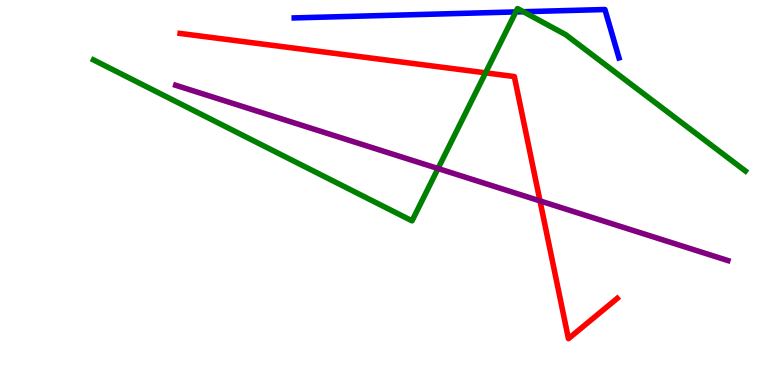[{'lines': ['blue', 'red'], 'intersections': []}, {'lines': ['green', 'red'], 'intersections': [{'x': 6.27, 'y': 8.11}]}, {'lines': ['purple', 'red'], 'intersections': [{'x': 6.97, 'y': 4.78}]}, {'lines': ['blue', 'green'], 'intersections': [{'x': 6.66, 'y': 9.69}, {'x': 6.75, 'y': 9.7}]}, {'lines': ['blue', 'purple'], 'intersections': []}, {'lines': ['green', 'purple'], 'intersections': [{'x': 5.65, 'y': 5.62}]}]